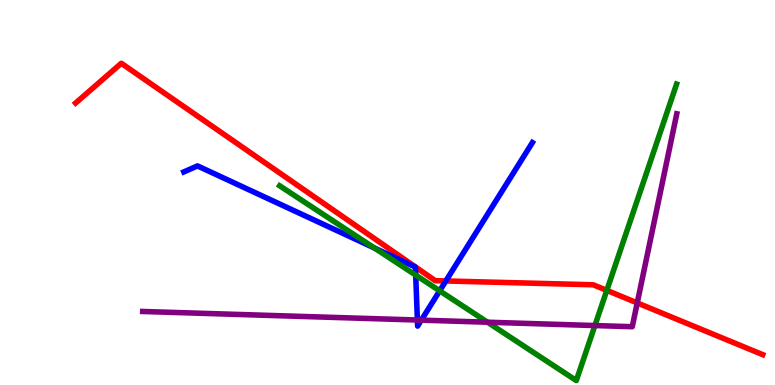[{'lines': ['blue', 'red'], 'intersections': [{'x': 5.75, 'y': 2.7}]}, {'lines': ['green', 'red'], 'intersections': [{'x': 7.83, 'y': 2.46}]}, {'lines': ['purple', 'red'], 'intersections': [{'x': 8.22, 'y': 2.13}]}, {'lines': ['blue', 'green'], 'intersections': [{'x': 4.83, 'y': 3.56}, {'x': 5.36, 'y': 2.85}, {'x': 5.67, 'y': 2.45}]}, {'lines': ['blue', 'purple'], 'intersections': [{'x': 5.39, 'y': 1.69}, {'x': 5.44, 'y': 1.68}]}, {'lines': ['green', 'purple'], 'intersections': [{'x': 6.29, 'y': 1.63}, {'x': 7.68, 'y': 1.54}]}]